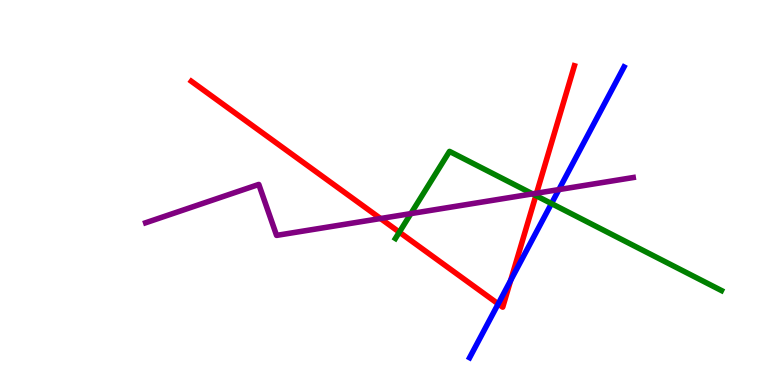[{'lines': ['blue', 'red'], 'intersections': [{'x': 6.43, 'y': 2.11}, {'x': 6.59, 'y': 2.72}]}, {'lines': ['green', 'red'], 'intersections': [{'x': 5.15, 'y': 3.97}, {'x': 6.91, 'y': 4.92}]}, {'lines': ['purple', 'red'], 'intersections': [{'x': 4.91, 'y': 4.32}, {'x': 6.92, 'y': 4.98}]}, {'lines': ['blue', 'green'], 'intersections': [{'x': 7.12, 'y': 4.71}]}, {'lines': ['blue', 'purple'], 'intersections': [{'x': 7.21, 'y': 5.08}]}, {'lines': ['green', 'purple'], 'intersections': [{'x': 5.3, 'y': 4.45}, {'x': 6.87, 'y': 4.96}]}]